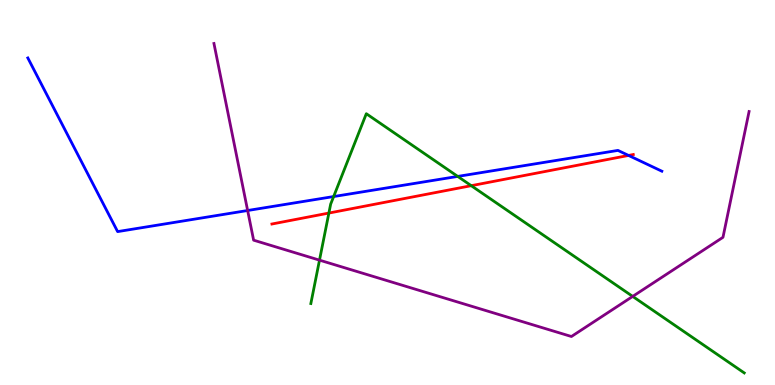[{'lines': ['blue', 'red'], 'intersections': [{'x': 8.11, 'y': 5.96}]}, {'lines': ['green', 'red'], 'intersections': [{'x': 4.24, 'y': 4.47}, {'x': 6.08, 'y': 5.18}]}, {'lines': ['purple', 'red'], 'intersections': []}, {'lines': ['blue', 'green'], 'intersections': [{'x': 4.31, 'y': 4.89}, {'x': 5.91, 'y': 5.42}]}, {'lines': ['blue', 'purple'], 'intersections': [{'x': 3.2, 'y': 4.53}]}, {'lines': ['green', 'purple'], 'intersections': [{'x': 4.12, 'y': 3.24}, {'x': 8.16, 'y': 2.3}]}]